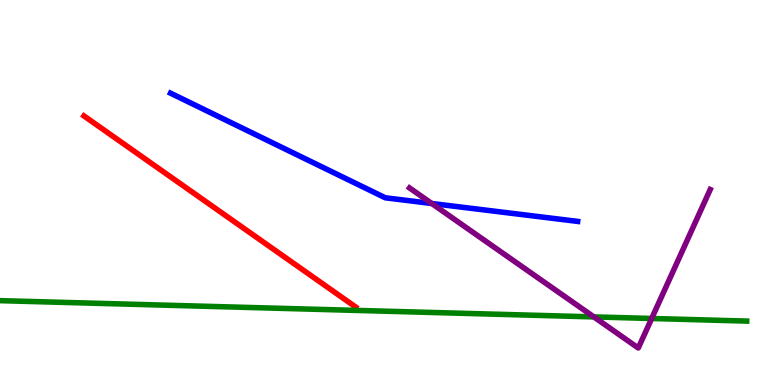[{'lines': ['blue', 'red'], 'intersections': []}, {'lines': ['green', 'red'], 'intersections': []}, {'lines': ['purple', 'red'], 'intersections': []}, {'lines': ['blue', 'green'], 'intersections': []}, {'lines': ['blue', 'purple'], 'intersections': [{'x': 5.57, 'y': 4.71}]}, {'lines': ['green', 'purple'], 'intersections': [{'x': 7.66, 'y': 1.77}, {'x': 8.41, 'y': 1.73}]}]